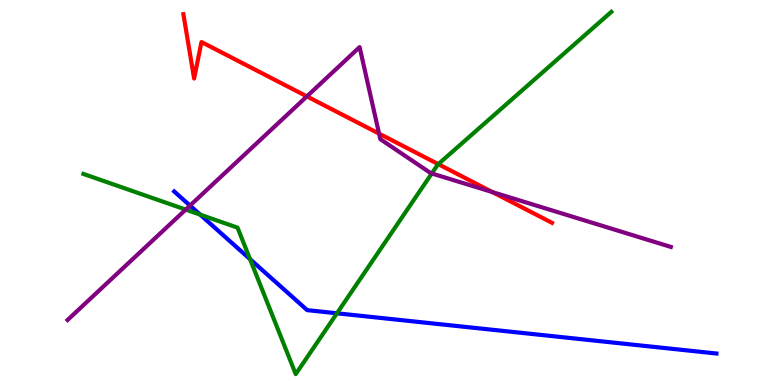[{'lines': ['blue', 'red'], 'intersections': []}, {'lines': ['green', 'red'], 'intersections': [{'x': 5.66, 'y': 5.74}]}, {'lines': ['purple', 'red'], 'intersections': [{'x': 3.96, 'y': 7.5}, {'x': 4.89, 'y': 6.53}, {'x': 6.35, 'y': 5.01}]}, {'lines': ['blue', 'green'], 'intersections': [{'x': 2.58, 'y': 4.43}, {'x': 3.23, 'y': 3.27}, {'x': 4.35, 'y': 1.86}]}, {'lines': ['blue', 'purple'], 'intersections': [{'x': 2.45, 'y': 4.66}]}, {'lines': ['green', 'purple'], 'intersections': [{'x': 2.4, 'y': 4.56}, {'x': 5.57, 'y': 5.49}]}]